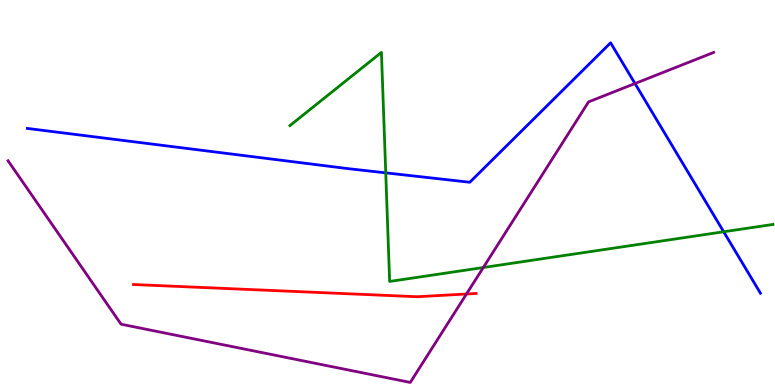[{'lines': ['blue', 'red'], 'intersections': []}, {'lines': ['green', 'red'], 'intersections': []}, {'lines': ['purple', 'red'], 'intersections': [{'x': 6.02, 'y': 2.36}]}, {'lines': ['blue', 'green'], 'intersections': [{'x': 4.98, 'y': 5.51}, {'x': 9.34, 'y': 3.98}]}, {'lines': ['blue', 'purple'], 'intersections': [{'x': 8.19, 'y': 7.83}]}, {'lines': ['green', 'purple'], 'intersections': [{'x': 6.24, 'y': 3.05}]}]